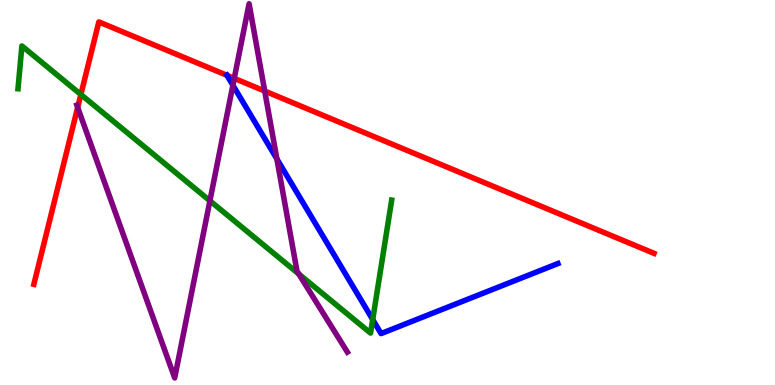[{'lines': ['blue', 'red'], 'intersections': [{'x': 2.93, 'y': 8.04}]}, {'lines': ['green', 'red'], 'intersections': [{'x': 1.04, 'y': 7.54}]}, {'lines': ['purple', 'red'], 'intersections': [{'x': 1.0, 'y': 7.21}, {'x': 3.02, 'y': 7.96}, {'x': 3.42, 'y': 7.63}]}, {'lines': ['blue', 'green'], 'intersections': [{'x': 4.81, 'y': 1.7}]}, {'lines': ['blue', 'purple'], 'intersections': [{'x': 3.01, 'y': 7.79}, {'x': 3.57, 'y': 5.87}]}, {'lines': ['green', 'purple'], 'intersections': [{'x': 2.71, 'y': 4.78}, {'x': 3.85, 'y': 2.88}]}]